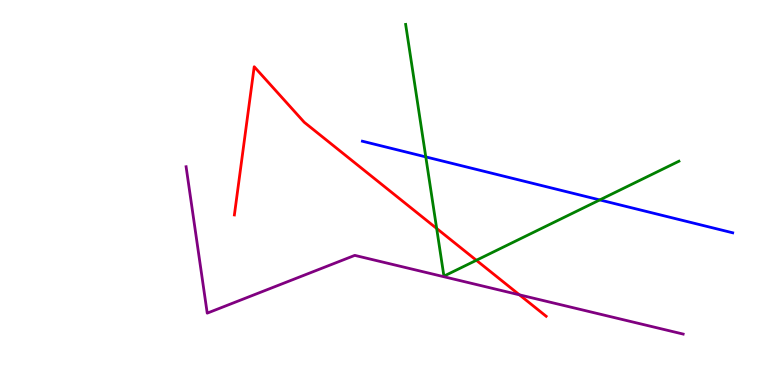[{'lines': ['blue', 'red'], 'intersections': []}, {'lines': ['green', 'red'], 'intersections': [{'x': 5.63, 'y': 4.07}, {'x': 6.15, 'y': 3.24}]}, {'lines': ['purple', 'red'], 'intersections': [{'x': 6.7, 'y': 2.34}]}, {'lines': ['blue', 'green'], 'intersections': [{'x': 5.49, 'y': 5.92}, {'x': 7.74, 'y': 4.81}]}, {'lines': ['blue', 'purple'], 'intersections': []}, {'lines': ['green', 'purple'], 'intersections': []}]